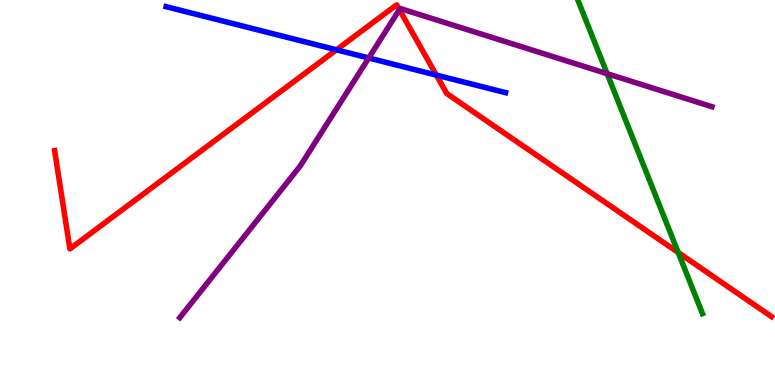[{'lines': ['blue', 'red'], 'intersections': [{'x': 4.34, 'y': 8.71}, {'x': 5.63, 'y': 8.05}]}, {'lines': ['green', 'red'], 'intersections': [{'x': 8.75, 'y': 3.44}]}, {'lines': ['purple', 'red'], 'intersections': [{'x': 5.15, 'y': 9.75}]}, {'lines': ['blue', 'green'], 'intersections': []}, {'lines': ['blue', 'purple'], 'intersections': [{'x': 4.76, 'y': 8.49}]}, {'lines': ['green', 'purple'], 'intersections': [{'x': 7.83, 'y': 8.09}]}]